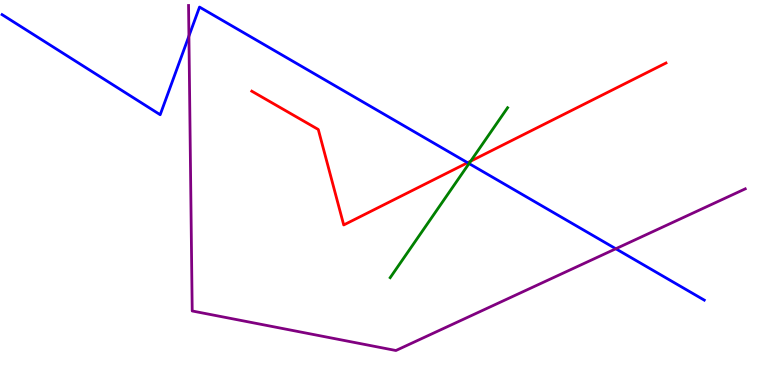[{'lines': ['blue', 'red'], 'intersections': [{'x': 6.03, 'y': 5.77}]}, {'lines': ['green', 'red'], 'intersections': [{'x': 6.07, 'y': 5.81}]}, {'lines': ['purple', 'red'], 'intersections': []}, {'lines': ['blue', 'green'], 'intersections': [{'x': 6.05, 'y': 5.75}]}, {'lines': ['blue', 'purple'], 'intersections': [{'x': 2.44, 'y': 9.06}, {'x': 7.95, 'y': 3.54}]}, {'lines': ['green', 'purple'], 'intersections': []}]